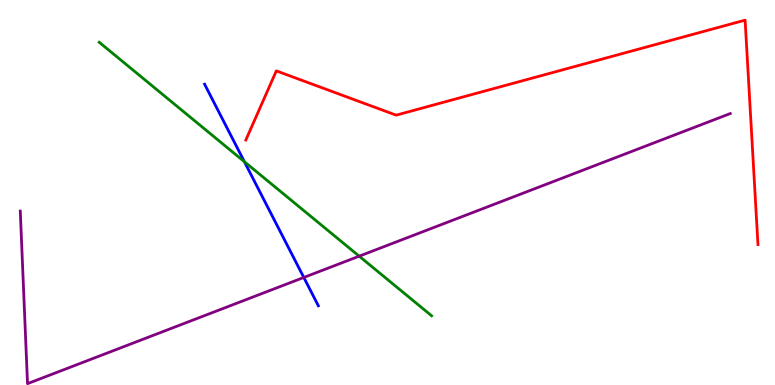[{'lines': ['blue', 'red'], 'intersections': []}, {'lines': ['green', 'red'], 'intersections': []}, {'lines': ['purple', 'red'], 'intersections': []}, {'lines': ['blue', 'green'], 'intersections': [{'x': 3.15, 'y': 5.8}]}, {'lines': ['blue', 'purple'], 'intersections': [{'x': 3.92, 'y': 2.79}]}, {'lines': ['green', 'purple'], 'intersections': [{'x': 4.63, 'y': 3.35}]}]